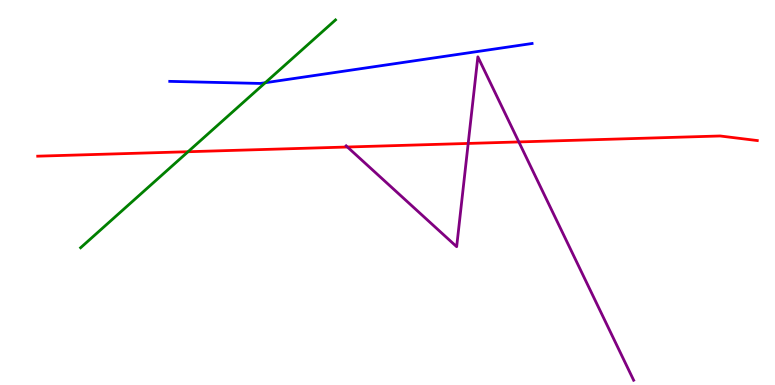[{'lines': ['blue', 'red'], 'intersections': []}, {'lines': ['green', 'red'], 'intersections': [{'x': 2.43, 'y': 6.06}]}, {'lines': ['purple', 'red'], 'intersections': [{'x': 4.48, 'y': 6.18}, {'x': 6.04, 'y': 6.27}, {'x': 6.69, 'y': 6.31}]}, {'lines': ['blue', 'green'], 'intersections': [{'x': 3.42, 'y': 7.85}]}, {'lines': ['blue', 'purple'], 'intersections': []}, {'lines': ['green', 'purple'], 'intersections': []}]